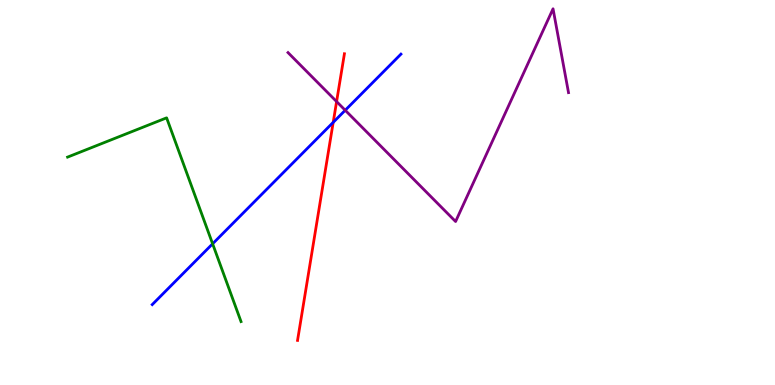[{'lines': ['blue', 'red'], 'intersections': [{'x': 4.3, 'y': 6.82}]}, {'lines': ['green', 'red'], 'intersections': []}, {'lines': ['purple', 'red'], 'intersections': [{'x': 4.34, 'y': 7.36}]}, {'lines': ['blue', 'green'], 'intersections': [{'x': 2.74, 'y': 3.67}]}, {'lines': ['blue', 'purple'], 'intersections': [{'x': 4.45, 'y': 7.14}]}, {'lines': ['green', 'purple'], 'intersections': []}]